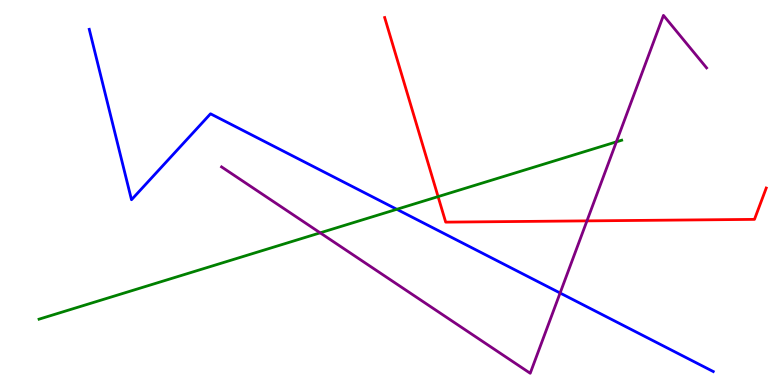[{'lines': ['blue', 'red'], 'intersections': []}, {'lines': ['green', 'red'], 'intersections': [{'x': 5.65, 'y': 4.89}]}, {'lines': ['purple', 'red'], 'intersections': [{'x': 7.57, 'y': 4.26}]}, {'lines': ['blue', 'green'], 'intersections': [{'x': 5.12, 'y': 4.56}]}, {'lines': ['blue', 'purple'], 'intersections': [{'x': 7.23, 'y': 2.39}]}, {'lines': ['green', 'purple'], 'intersections': [{'x': 4.13, 'y': 3.95}, {'x': 7.95, 'y': 6.32}]}]